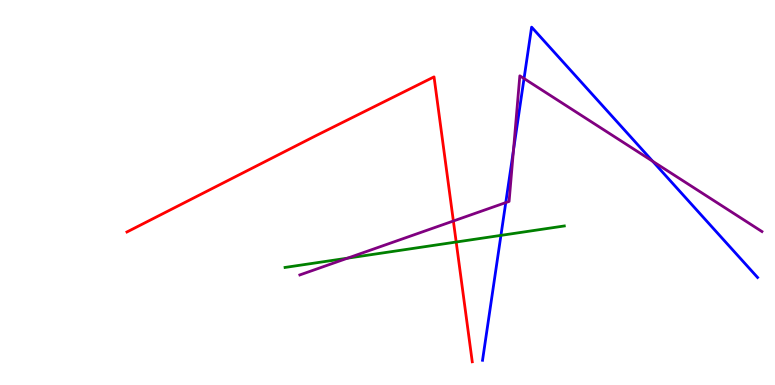[{'lines': ['blue', 'red'], 'intersections': []}, {'lines': ['green', 'red'], 'intersections': [{'x': 5.89, 'y': 3.71}]}, {'lines': ['purple', 'red'], 'intersections': [{'x': 5.85, 'y': 4.26}]}, {'lines': ['blue', 'green'], 'intersections': [{'x': 6.46, 'y': 3.89}]}, {'lines': ['blue', 'purple'], 'intersections': [{'x': 6.53, 'y': 4.74}, {'x': 6.63, 'y': 6.1}, {'x': 6.76, 'y': 7.96}, {'x': 8.42, 'y': 5.81}]}, {'lines': ['green', 'purple'], 'intersections': [{'x': 4.49, 'y': 3.29}]}]